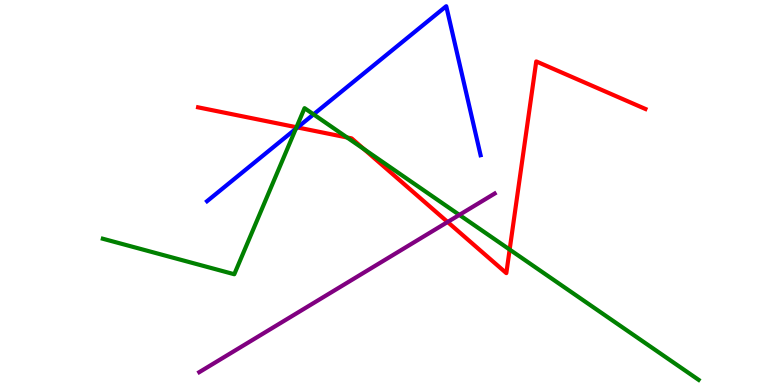[{'lines': ['blue', 'red'], 'intersections': [{'x': 3.84, 'y': 6.69}]}, {'lines': ['green', 'red'], 'intersections': [{'x': 3.83, 'y': 6.7}, {'x': 4.48, 'y': 6.43}, {'x': 4.7, 'y': 6.13}, {'x': 6.58, 'y': 3.52}]}, {'lines': ['purple', 'red'], 'intersections': [{'x': 5.78, 'y': 4.23}]}, {'lines': ['blue', 'green'], 'intersections': [{'x': 3.82, 'y': 6.65}, {'x': 4.05, 'y': 7.03}]}, {'lines': ['blue', 'purple'], 'intersections': []}, {'lines': ['green', 'purple'], 'intersections': [{'x': 5.93, 'y': 4.42}]}]